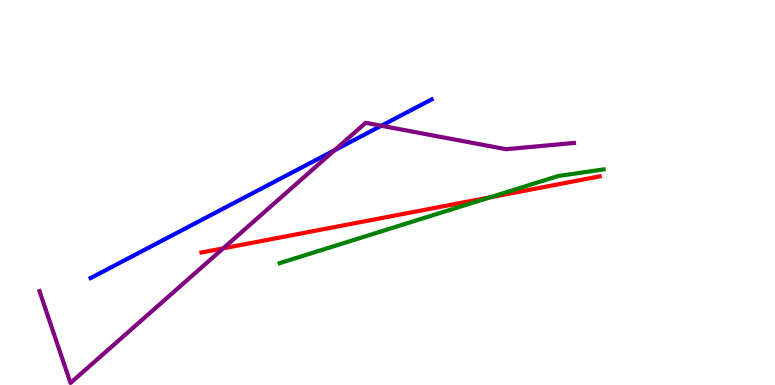[{'lines': ['blue', 'red'], 'intersections': []}, {'lines': ['green', 'red'], 'intersections': [{'x': 6.32, 'y': 4.87}]}, {'lines': ['purple', 'red'], 'intersections': [{'x': 2.88, 'y': 3.55}]}, {'lines': ['blue', 'green'], 'intersections': []}, {'lines': ['blue', 'purple'], 'intersections': [{'x': 4.32, 'y': 6.1}, {'x': 4.92, 'y': 6.73}]}, {'lines': ['green', 'purple'], 'intersections': []}]